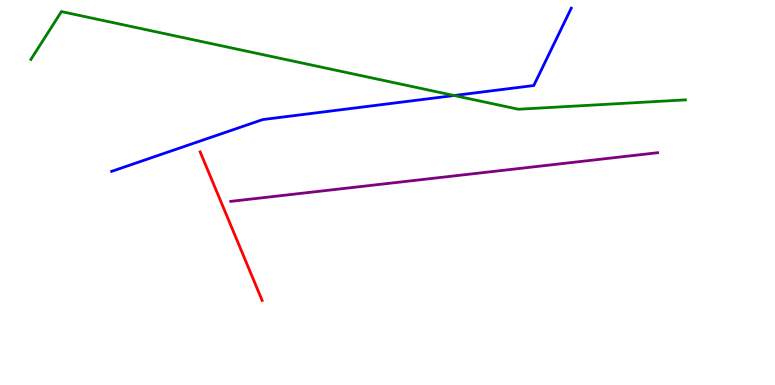[{'lines': ['blue', 'red'], 'intersections': []}, {'lines': ['green', 'red'], 'intersections': []}, {'lines': ['purple', 'red'], 'intersections': []}, {'lines': ['blue', 'green'], 'intersections': [{'x': 5.86, 'y': 7.52}]}, {'lines': ['blue', 'purple'], 'intersections': []}, {'lines': ['green', 'purple'], 'intersections': []}]